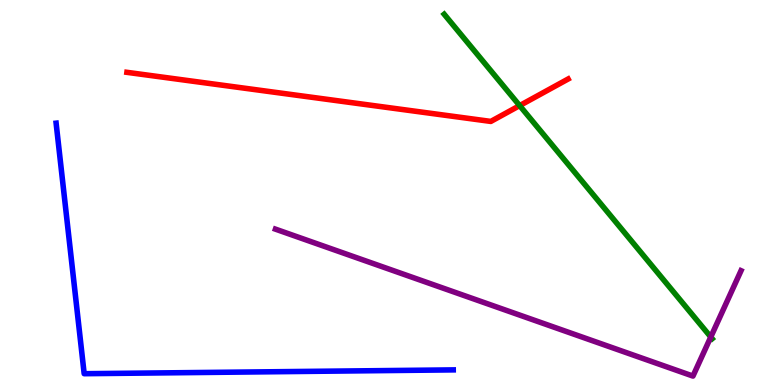[{'lines': ['blue', 'red'], 'intersections': []}, {'lines': ['green', 'red'], 'intersections': [{'x': 6.71, 'y': 7.26}]}, {'lines': ['purple', 'red'], 'intersections': []}, {'lines': ['blue', 'green'], 'intersections': []}, {'lines': ['blue', 'purple'], 'intersections': []}, {'lines': ['green', 'purple'], 'intersections': [{'x': 9.17, 'y': 1.25}]}]